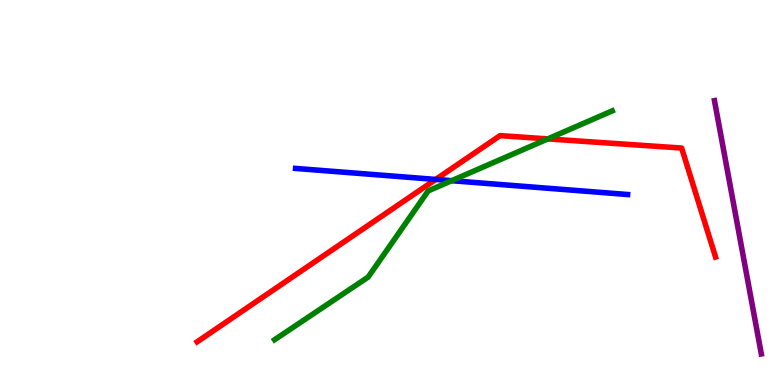[{'lines': ['blue', 'red'], 'intersections': [{'x': 5.62, 'y': 5.34}]}, {'lines': ['green', 'red'], 'intersections': [{'x': 7.07, 'y': 6.39}]}, {'lines': ['purple', 'red'], 'intersections': []}, {'lines': ['blue', 'green'], 'intersections': [{'x': 5.83, 'y': 5.31}]}, {'lines': ['blue', 'purple'], 'intersections': []}, {'lines': ['green', 'purple'], 'intersections': []}]